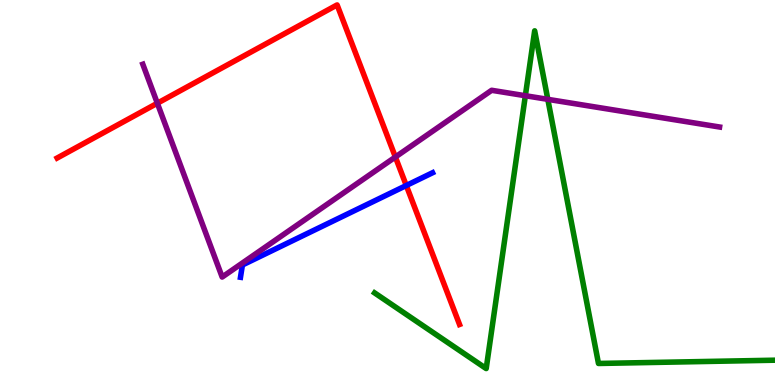[{'lines': ['blue', 'red'], 'intersections': [{'x': 5.24, 'y': 5.18}]}, {'lines': ['green', 'red'], 'intersections': []}, {'lines': ['purple', 'red'], 'intersections': [{'x': 2.03, 'y': 7.32}, {'x': 5.1, 'y': 5.92}]}, {'lines': ['blue', 'green'], 'intersections': []}, {'lines': ['blue', 'purple'], 'intersections': []}, {'lines': ['green', 'purple'], 'intersections': [{'x': 6.78, 'y': 7.51}, {'x': 7.07, 'y': 7.42}]}]